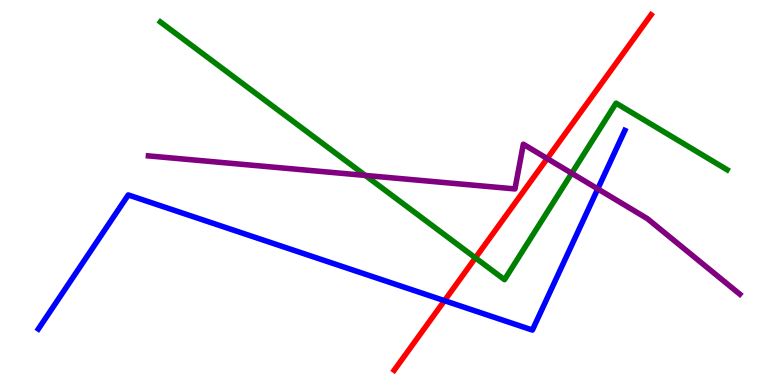[{'lines': ['blue', 'red'], 'intersections': [{'x': 5.74, 'y': 2.19}]}, {'lines': ['green', 'red'], 'intersections': [{'x': 6.13, 'y': 3.3}]}, {'lines': ['purple', 'red'], 'intersections': [{'x': 7.06, 'y': 5.88}]}, {'lines': ['blue', 'green'], 'intersections': []}, {'lines': ['blue', 'purple'], 'intersections': [{'x': 7.71, 'y': 5.09}]}, {'lines': ['green', 'purple'], 'intersections': [{'x': 4.71, 'y': 5.44}, {'x': 7.38, 'y': 5.5}]}]